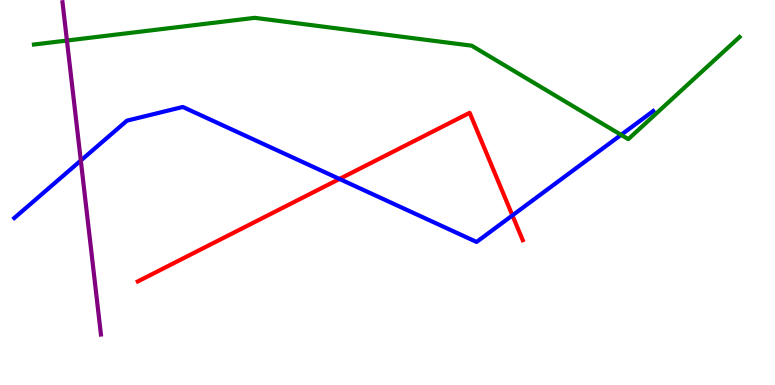[{'lines': ['blue', 'red'], 'intersections': [{'x': 4.38, 'y': 5.35}, {'x': 6.61, 'y': 4.41}]}, {'lines': ['green', 'red'], 'intersections': []}, {'lines': ['purple', 'red'], 'intersections': []}, {'lines': ['blue', 'green'], 'intersections': [{'x': 8.01, 'y': 6.5}]}, {'lines': ['blue', 'purple'], 'intersections': [{'x': 1.04, 'y': 5.83}]}, {'lines': ['green', 'purple'], 'intersections': [{'x': 0.864, 'y': 8.95}]}]